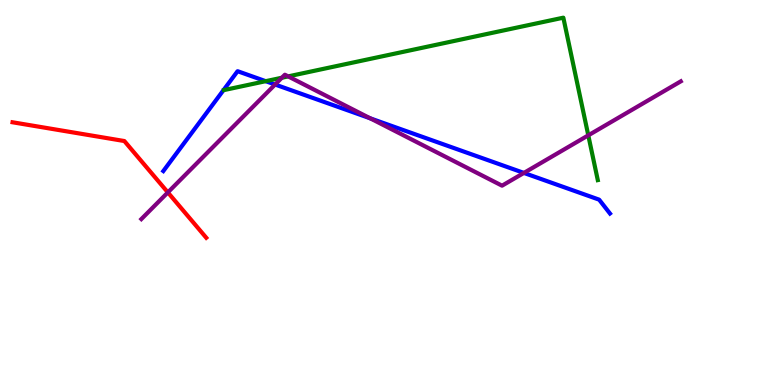[{'lines': ['blue', 'red'], 'intersections': []}, {'lines': ['green', 'red'], 'intersections': []}, {'lines': ['purple', 'red'], 'intersections': [{'x': 2.17, 'y': 5.0}]}, {'lines': ['blue', 'green'], 'intersections': [{'x': 3.43, 'y': 7.89}]}, {'lines': ['blue', 'purple'], 'intersections': [{'x': 3.55, 'y': 7.8}, {'x': 4.78, 'y': 6.93}, {'x': 6.76, 'y': 5.51}]}, {'lines': ['green', 'purple'], 'intersections': [{'x': 3.64, 'y': 7.98}, {'x': 3.72, 'y': 8.02}, {'x': 7.59, 'y': 6.48}]}]